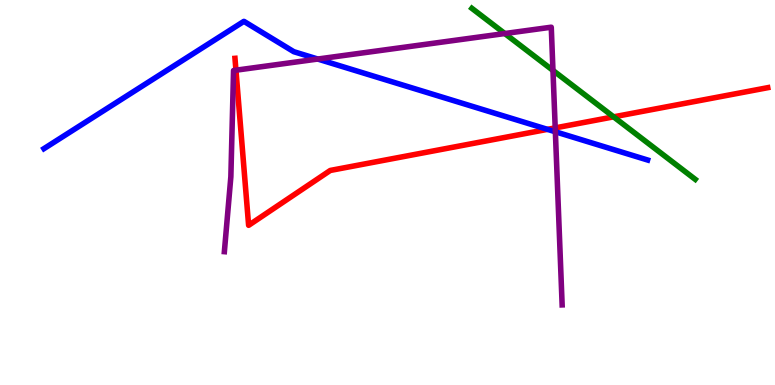[{'lines': ['blue', 'red'], 'intersections': [{'x': 7.06, 'y': 6.64}]}, {'lines': ['green', 'red'], 'intersections': [{'x': 7.92, 'y': 6.97}]}, {'lines': ['purple', 'red'], 'intersections': [{'x': 3.04, 'y': 8.18}, {'x': 7.16, 'y': 6.68}]}, {'lines': ['blue', 'green'], 'intersections': []}, {'lines': ['blue', 'purple'], 'intersections': [{'x': 4.1, 'y': 8.47}, {'x': 7.17, 'y': 6.58}]}, {'lines': ['green', 'purple'], 'intersections': [{'x': 6.51, 'y': 9.13}, {'x': 7.13, 'y': 8.17}]}]